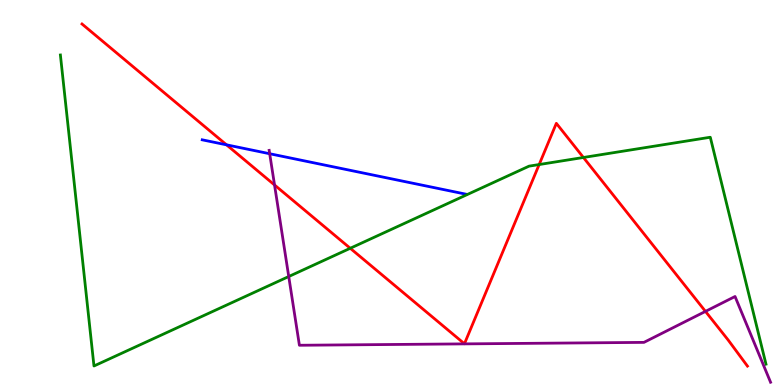[{'lines': ['blue', 'red'], 'intersections': [{'x': 2.92, 'y': 6.24}]}, {'lines': ['green', 'red'], 'intersections': [{'x': 4.52, 'y': 3.55}, {'x': 6.96, 'y': 5.73}, {'x': 7.53, 'y': 5.91}]}, {'lines': ['purple', 'red'], 'intersections': [{'x': 3.54, 'y': 5.2}, {'x': 9.1, 'y': 1.91}]}, {'lines': ['blue', 'green'], 'intersections': []}, {'lines': ['blue', 'purple'], 'intersections': [{'x': 3.48, 'y': 6.01}]}, {'lines': ['green', 'purple'], 'intersections': [{'x': 3.73, 'y': 2.82}]}]